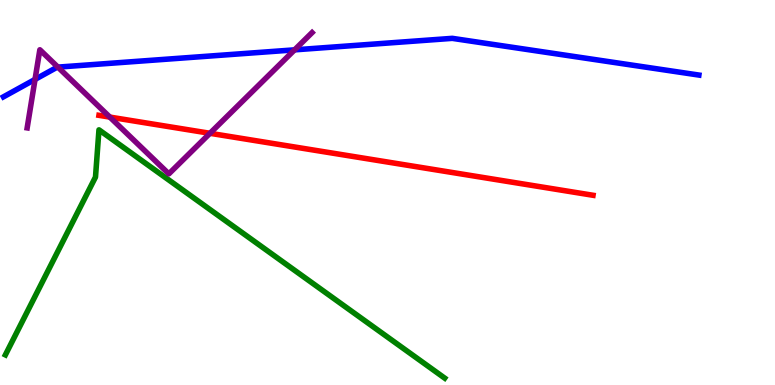[{'lines': ['blue', 'red'], 'intersections': []}, {'lines': ['green', 'red'], 'intersections': []}, {'lines': ['purple', 'red'], 'intersections': [{'x': 1.42, 'y': 6.96}, {'x': 2.71, 'y': 6.54}]}, {'lines': ['blue', 'green'], 'intersections': []}, {'lines': ['blue', 'purple'], 'intersections': [{'x': 0.452, 'y': 7.94}, {'x': 0.747, 'y': 8.26}, {'x': 3.8, 'y': 8.71}]}, {'lines': ['green', 'purple'], 'intersections': []}]